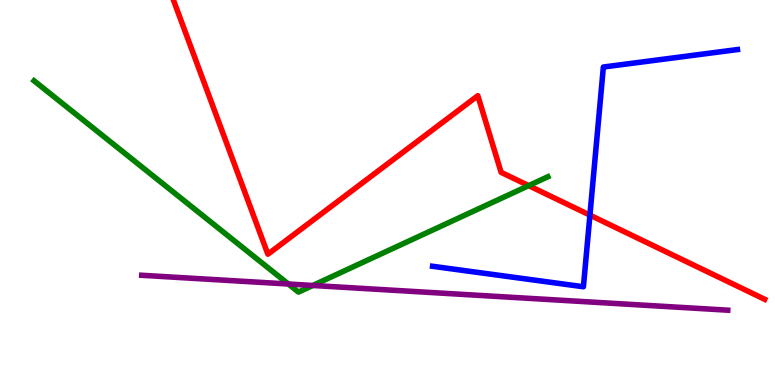[{'lines': ['blue', 'red'], 'intersections': [{'x': 7.61, 'y': 4.41}]}, {'lines': ['green', 'red'], 'intersections': [{'x': 6.82, 'y': 5.18}]}, {'lines': ['purple', 'red'], 'intersections': []}, {'lines': ['blue', 'green'], 'intersections': []}, {'lines': ['blue', 'purple'], 'intersections': []}, {'lines': ['green', 'purple'], 'intersections': [{'x': 3.72, 'y': 2.62}, {'x': 4.04, 'y': 2.59}]}]